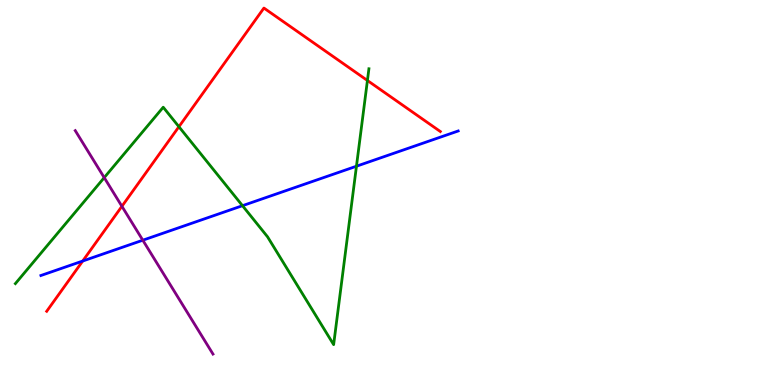[{'lines': ['blue', 'red'], 'intersections': [{'x': 1.07, 'y': 3.22}]}, {'lines': ['green', 'red'], 'intersections': [{'x': 2.31, 'y': 6.71}, {'x': 4.74, 'y': 7.91}]}, {'lines': ['purple', 'red'], 'intersections': [{'x': 1.57, 'y': 4.64}]}, {'lines': ['blue', 'green'], 'intersections': [{'x': 3.13, 'y': 4.66}, {'x': 4.6, 'y': 5.68}]}, {'lines': ['blue', 'purple'], 'intersections': [{'x': 1.84, 'y': 3.76}]}, {'lines': ['green', 'purple'], 'intersections': [{'x': 1.34, 'y': 5.39}]}]